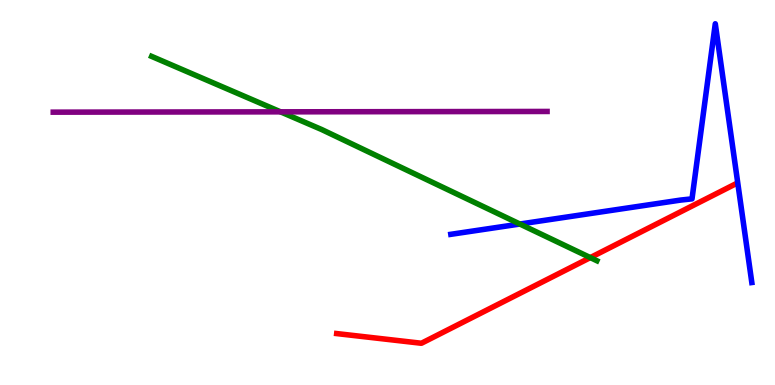[{'lines': ['blue', 'red'], 'intersections': []}, {'lines': ['green', 'red'], 'intersections': [{'x': 7.62, 'y': 3.31}]}, {'lines': ['purple', 'red'], 'intersections': []}, {'lines': ['blue', 'green'], 'intersections': [{'x': 6.71, 'y': 4.18}]}, {'lines': ['blue', 'purple'], 'intersections': []}, {'lines': ['green', 'purple'], 'intersections': [{'x': 3.62, 'y': 7.1}]}]